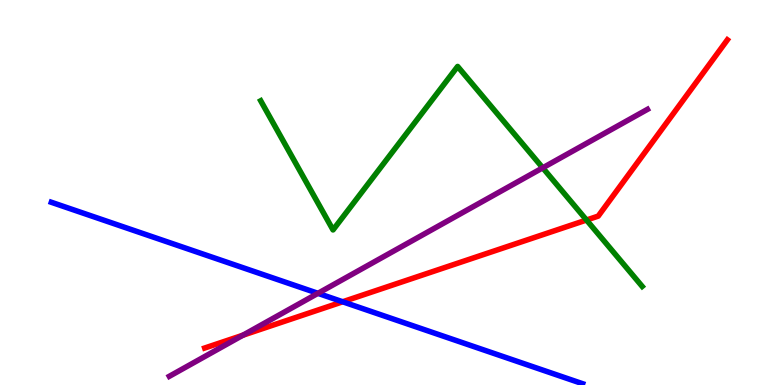[{'lines': ['blue', 'red'], 'intersections': [{'x': 4.42, 'y': 2.16}]}, {'lines': ['green', 'red'], 'intersections': [{'x': 7.57, 'y': 4.28}]}, {'lines': ['purple', 'red'], 'intersections': [{'x': 3.13, 'y': 1.29}]}, {'lines': ['blue', 'green'], 'intersections': []}, {'lines': ['blue', 'purple'], 'intersections': [{'x': 4.1, 'y': 2.38}]}, {'lines': ['green', 'purple'], 'intersections': [{'x': 7.0, 'y': 5.64}]}]